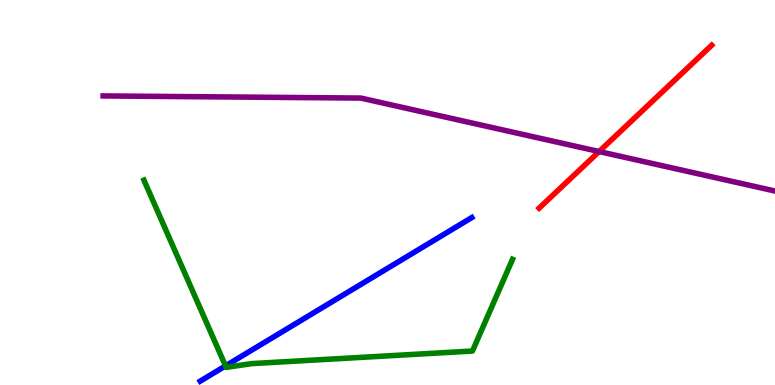[{'lines': ['blue', 'red'], 'intersections': []}, {'lines': ['green', 'red'], 'intersections': []}, {'lines': ['purple', 'red'], 'intersections': [{'x': 7.73, 'y': 6.06}]}, {'lines': ['blue', 'green'], 'intersections': [{'x': 2.91, 'y': 0.496}]}, {'lines': ['blue', 'purple'], 'intersections': []}, {'lines': ['green', 'purple'], 'intersections': []}]